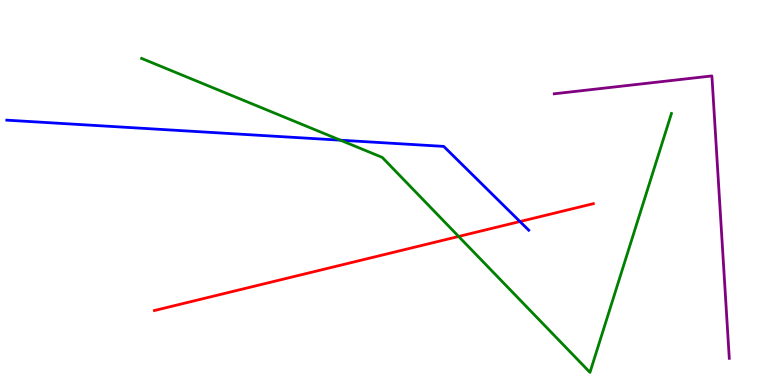[{'lines': ['blue', 'red'], 'intersections': [{'x': 6.71, 'y': 4.25}]}, {'lines': ['green', 'red'], 'intersections': [{'x': 5.92, 'y': 3.86}]}, {'lines': ['purple', 'red'], 'intersections': []}, {'lines': ['blue', 'green'], 'intersections': [{'x': 4.39, 'y': 6.36}]}, {'lines': ['blue', 'purple'], 'intersections': []}, {'lines': ['green', 'purple'], 'intersections': []}]